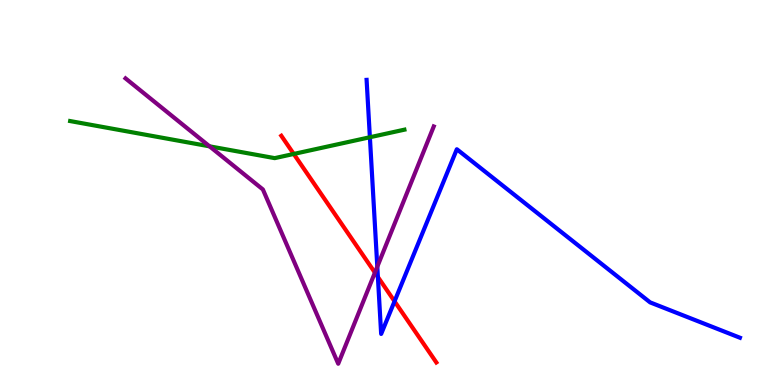[{'lines': ['blue', 'red'], 'intersections': [{'x': 4.88, 'y': 2.81}, {'x': 5.09, 'y': 2.17}]}, {'lines': ['green', 'red'], 'intersections': [{'x': 3.79, 'y': 6.0}]}, {'lines': ['purple', 'red'], 'intersections': [{'x': 4.84, 'y': 2.92}]}, {'lines': ['blue', 'green'], 'intersections': [{'x': 4.77, 'y': 6.44}]}, {'lines': ['blue', 'purple'], 'intersections': [{'x': 4.87, 'y': 3.07}]}, {'lines': ['green', 'purple'], 'intersections': [{'x': 2.7, 'y': 6.2}]}]